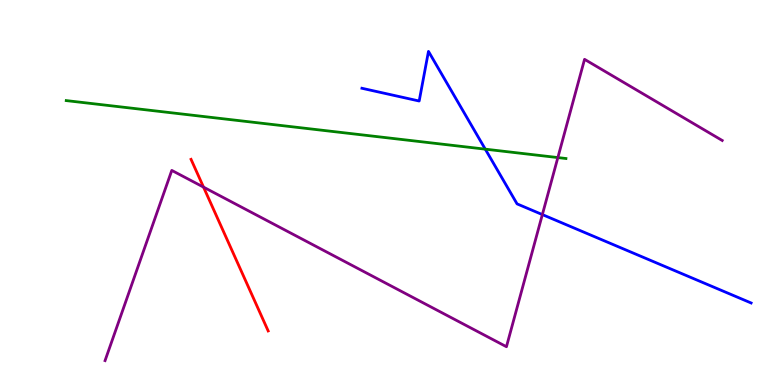[{'lines': ['blue', 'red'], 'intersections': []}, {'lines': ['green', 'red'], 'intersections': []}, {'lines': ['purple', 'red'], 'intersections': [{'x': 2.63, 'y': 5.14}]}, {'lines': ['blue', 'green'], 'intersections': [{'x': 6.26, 'y': 6.13}]}, {'lines': ['blue', 'purple'], 'intersections': [{'x': 7.0, 'y': 4.43}]}, {'lines': ['green', 'purple'], 'intersections': [{'x': 7.2, 'y': 5.91}]}]